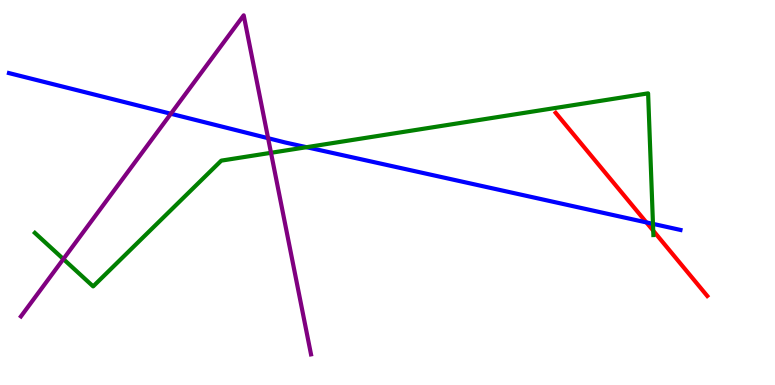[{'lines': ['blue', 'red'], 'intersections': [{'x': 8.34, 'y': 4.22}]}, {'lines': ['green', 'red'], 'intersections': [{'x': 8.43, 'y': 4.01}]}, {'lines': ['purple', 'red'], 'intersections': []}, {'lines': ['blue', 'green'], 'intersections': [{'x': 3.96, 'y': 6.18}, {'x': 8.43, 'y': 4.19}]}, {'lines': ['blue', 'purple'], 'intersections': [{'x': 2.2, 'y': 7.05}, {'x': 3.46, 'y': 6.41}]}, {'lines': ['green', 'purple'], 'intersections': [{'x': 0.818, 'y': 3.27}, {'x': 3.5, 'y': 6.03}]}]